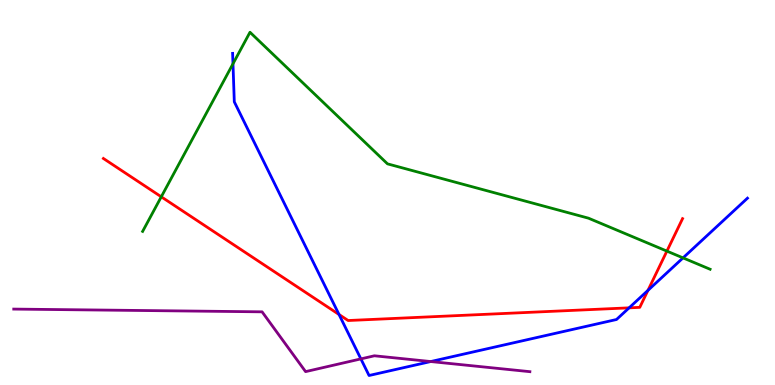[{'lines': ['blue', 'red'], 'intersections': [{'x': 4.37, 'y': 1.83}, {'x': 8.12, 'y': 2.0}, {'x': 8.36, 'y': 2.46}]}, {'lines': ['green', 'red'], 'intersections': [{'x': 2.08, 'y': 4.89}, {'x': 8.61, 'y': 3.48}]}, {'lines': ['purple', 'red'], 'intersections': []}, {'lines': ['blue', 'green'], 'intersections': [{'x': 3.01, 'y': 8.34}, {'x': 8.81, 'y': 3.3}]}, {'lines': ['blue', 'purple'], 'intersections': [{'x': 4.66, 'y': 0.678}, {'x': 5.56, 'y': 0.609}]}, {'lines': ['green', 'purple'], 'intersections': []}]